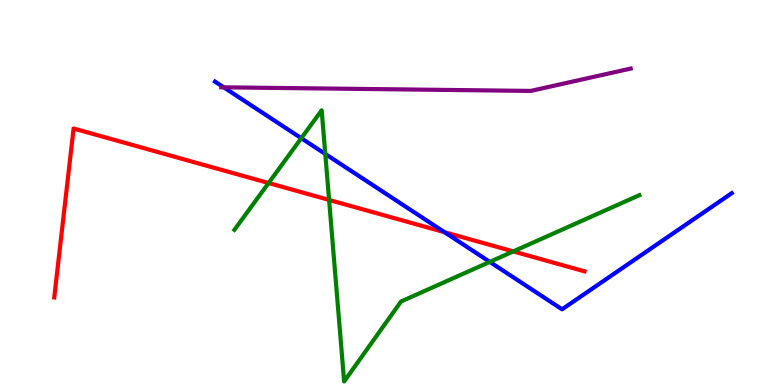[{'lines': ['blue', 'red'], 'intersections': [{'x': 5.74, 'y': 3.97}]}, {'lines': ['green', 'red'], 'intersections': [{'x': 3.47, 'y': 5.25}, {'x': 4.25, 'y': 4.81}, {'x': 6.62, 'y': 3.47}]}, {'lines': ['purple', 'red'], 'intersections': []}, {'lines': ['blue', 'green'], 'intersections': [{'x': 3.89, 'y': 6.41}, {'x': 4.2, 'y': 6.0}, {'x': 6.32, 'y': 3.2}]}, {'lines': ['blue', 'purple'], 'intersections': [{'x': 2.89, 'y': 7.73}]}, {'lines': ['green', 'purple'], 'intersections': []}]